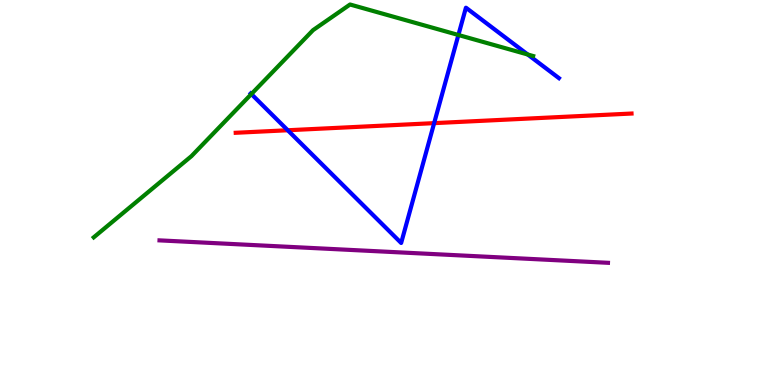[{'lines': ['blue', 'red'], 'intersections': [{'x': 3.71, 'y': 6.62}, {'x': 5.6, 'y': 6.8}]}, {'lines': ['green', 'red'], 'intersections': []}, {'lines': ['purple', 'red'], 'intersections': []}, {'lines': ['blue', 'green'], 'intersections': [{'x': 3.24, 'y': 7.56}, {'x': 5.91, 'y': 9.09}, {'x': 6.81, 'y': 8.58}]}, {'lines': ['blue', 'purple'], 'intersections': []}, {'lines': ['green', 'purple'], 'intersections': []}]